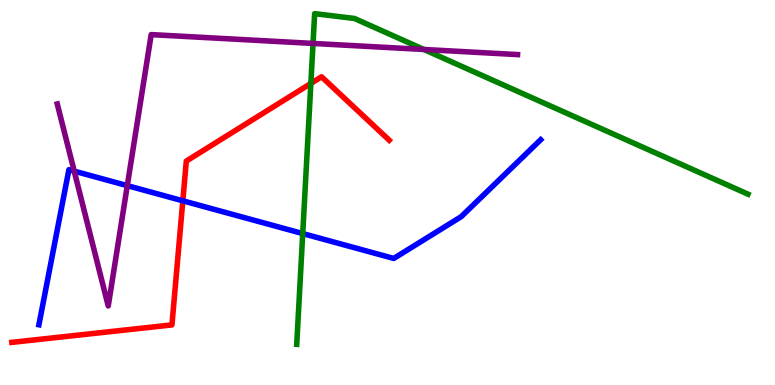[{'lines': ['blue', 'red'], 'intersections': [{'x': 2.36, 'y': 4.78}]}, {'lines': ['green', 'red'], 'intersections': [{'x': 4.01, 'y': 7.83}]}, {'lines': ['purple', 'red'], 'intersections': []}, {'lines': ['blue', 'green'], 'intersections': [{'x': 3.91, 'y': 3.93}]}, {'lines': ['blue', 'purple'], 'intersections': [{'x': 0.958, 'y': 5.55}, {'x': 1.64, 'y': 5.18}]}, {'lines': ['green', 'purple'], 'intersections': [{'x': 4.04, 'y': 8.87}, {'x': 5.47, 'y': 8.71}]}]